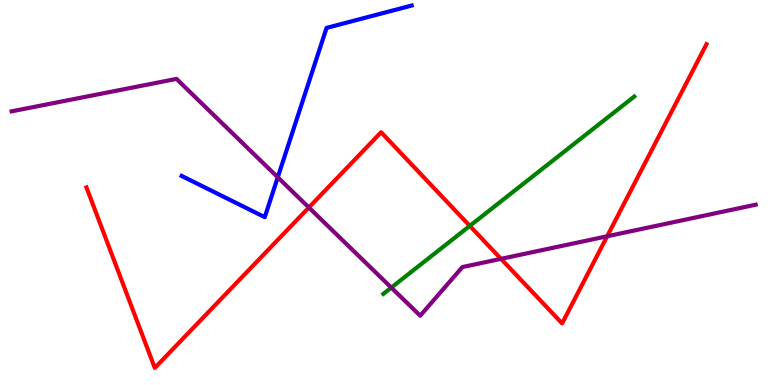[{'lines': ['blue', 'red'], 'intersections': []}, {'lines': ['green', 'red'], 'intersections': [{'x': 6.06, 'y': 4.13}]}, {'lines': ['purple', 'red'], 'intersections': [{'x': 3.99, 'y': 4.61}, {'x': 6.46, 'y': 3.28}, {'x': 7.83, 'y': 3.86}]}, {'lines': ['blue', 'green'], 'intersections': []}, {'lines': ['blue', 'purple'], 'intersections': [{'x': 3.58, 'y': 5.39}]}, {'lines': ['green', 'purple'], 'intersections': [{'x': 5.05, 'y': 2.53}]}]